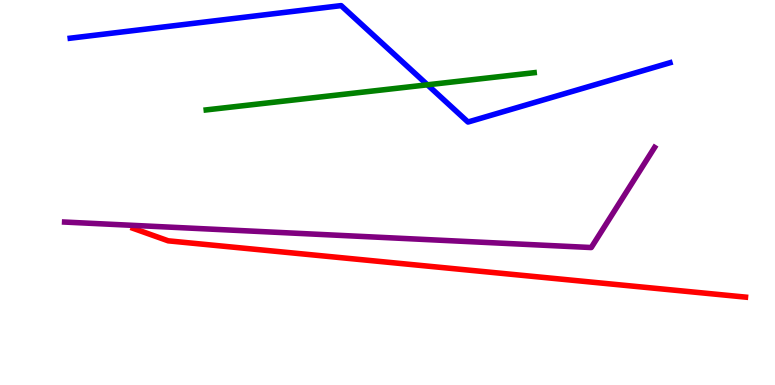[{'lines': ['blue', 'red'], 'intersections': []}, {'lines': ['green', 'red'], 'intersections': []}, {'lines': ['purple', 'red'], 'intersections': []}, {'lines': ['blue', 'green'], 'intersections': [{'x': 5.52, 'y': 7.8}]}, {'lines': ['blue', 'purple'], 'intersections': []}, {'lines': ['green', 'purple'], 'intersections': []}]